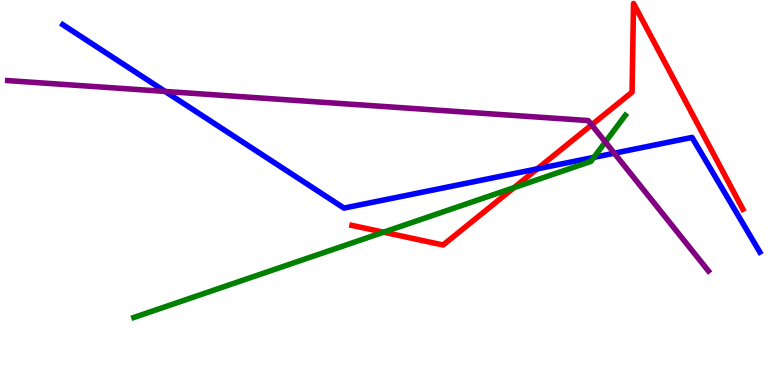[{'lines': ['blue', 'red'], 'intersections': [{'x': 6.93, 'y': 5.61}]}, {'lines': ['green', 'red'], 'intersections': [{'x': 4.95, 'y': 3.97}, {'x': 6.63, 'y': 5.13}]}, {'lines': ['purple', 'red'], 'intersections': [{'x': 7.63, 'y': 6.76}]}, {'lines': ['blue', 'green'], 'intersections': [{'x': 7.66, 'y': 5.91}]}, {'lines': ['blue', 'purple'], 'intersections': [{'x': 2.13, 'y': 7.63}, {'x': 7.93, 'y': 6.02}]}, {'lines': ['green', 'purple'], 'intersections': [{'x': 7.81, 'y': 6.31}]}]